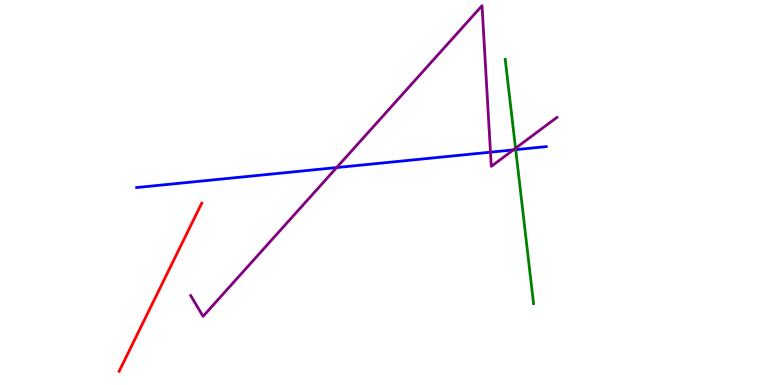[{'lines': ['blue', 'red'], 'intersections': []}, {'lines': ['green', 'red'], 'intersections': []}, {'lines': ['purple', 'red'], 'intersections': []}, {'lines': ['blue', 'green'], 'intersections': [{'x': 6.65, 'y': 6.11}]}, {'lines': ['blue', 'purple'], 'intersections': [{'x': 4.34, 'y': 5.65}, {'x': 6.33, 'y': 6.05}, {'x': 6.62, 'y': 6.11}]}, {'lines': ['green', 'purple'], 'intersections': [{'x': 6.65, 'y': 6.15}]}]